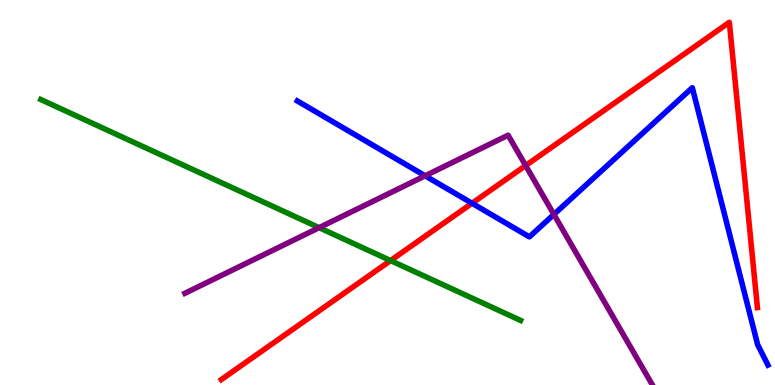[{'lines': ['blue', 'red'], 'intersections': [{'x': 6.09, 'y': 4.72}]}, {'lines': ['green', 'red'], 'intersections': [{'x': 5.04, 'y': 3.23}]}, {'lines': ['purple', 'red'], 'intersections': [{'x': 6.78, 'y': 5.7}]}, {'lines': ['blue', 'green'], 'intersections': []}, {'lines': ['blue', 'purple'], 'intersections': [{'x': 5.49, 'y': 5.43}, {'x': 7.15, 'y': 4.43}]}, {'lines': ['green', 'purple'], 'intersections': [{'x': 4.12, 'y': 4.09}]}]